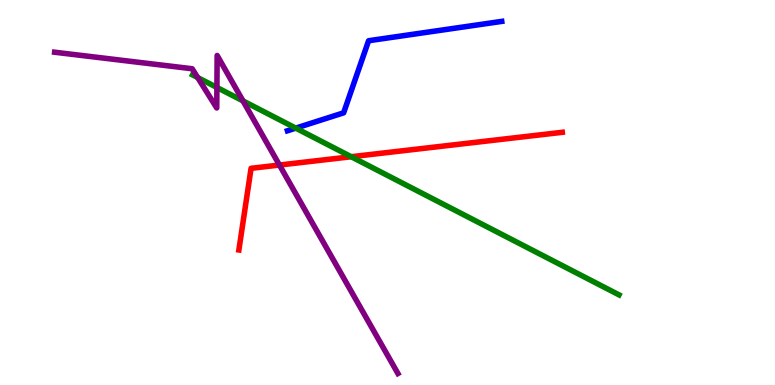[{'lines': ['blue', 'red'], 'intersections': []}, {'lines': ['green', 'red'], 'intersections': [{'x': 4.53, 'y': 5.93}]}, {'lines': ['purple', 'red'], 'intersections': [{'x': 3.61, 'y': 5.71}]}, {'lines': ['blue', 'green'], 'intersections': [{'x': 3.82, 'y': 6.67}]}, {'lines': ['blue', 'purple'], 'intersections': []}, {'lines': ['green', 'purple'], 'intersections': [{'x': 2.55, 'y': 7.99}, {'x': 2.8, 'y': 7.73}, {'x': 3.14, 'y': 7.38}]}]